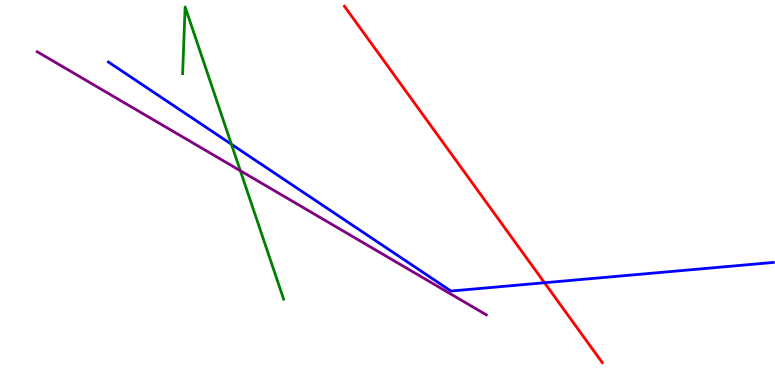[{'lines': ['blue', 'red'], 'intersections': [{'x': 7.03, 'y': 2.66}]}, {'lines': ['green', 'red'], 'intersections': []}, {'lines': ['purple', 'red'], 'intersections': []}, {'lines': ['blue', 'green'], 'intersections': [{'x': 2.99, 'y': 6.25}]}, {'lines': ['blue', 'purple'], 'intersections': []}, {'lines': ['green', 'purple'], 'intersections': [{'x': 3.1, 'y': 5.57}]}]